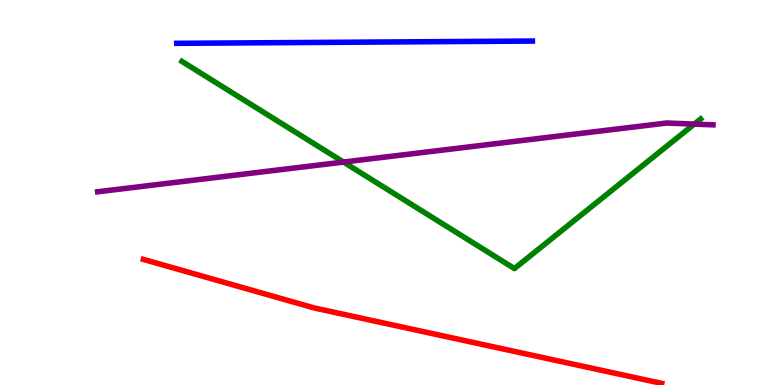[{'lines': ['blue', 'red'], 'intersections': []}, {'lines': ['green', 'red'], 'intersections': []}, {'lines': ['purple', 'red'], 'intersections': []}, {'lines': ['blue', 'green'], 'intersections': []}, {'lines': ['blue', 'purple'], 'intersections': []}, {'lines': ['green', 'purple'], 'intersections': [{'x': 4.43, 'y': 5.79}, {'x': 8.96, 'y': 6.78}]}]